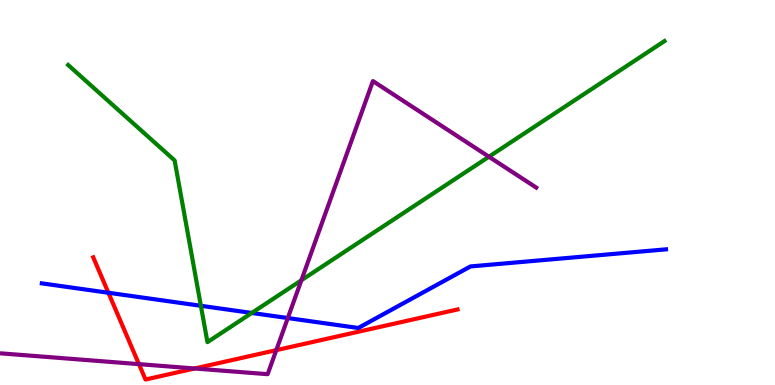[{'lines': ['blue', 'red'], 'intersections': [{'x': 1.4, 'y': 2.4}]}, {'lines': ['green', 'red'], 'intersections': []}, {'lines': ['purple', 'red'], 'intersections': [{'x': 1.79, 'y': 0.542}, {'x': 2.51, 'y': 0.429}, {'x': 3.56, 'y': 0.905}]}, {'lines': ['blue', 'green'], 'intersections': [{'x': 2.59, 'y': 2.06}, {'x': 3.25, 'y': 1.87}]}, {'lines': ['blue', 'purple'], 'intersections': [{'x': 3.71, 'y': 1.74}]}, {'lines': ['green', 'purple'], 'intersections': [{'x': 3.89, 'y': 2.72}, {'x': 6.31, 'y': 5.93}]}]